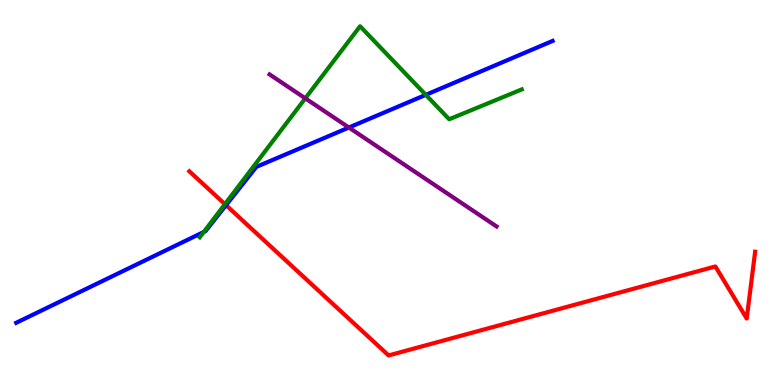[{'lines': ['blue', 'red'], 'intersections': [{'x': 2.92, 'y': 4.67}]}, {'lines': ['green', 'red'], 'intersections': [{'x': 2.9, 'y': 4.7}]}, {'lines': ['purple', 'red'], 'intersections': []}, {'lines': ['blue', 'green'], 'intersections': [{'x': 2.63, 'y': 3.98}, {'x': 5.49, 'y': 7.54}]}, {'lines': ['blue', 'purple'], 'intersections': [{'x': 4.5, 'y': 6.69}]}, {'lines': ['green', 'purple'], 'intersections': [{'x': 3.94, 'y': 7.45}]}]